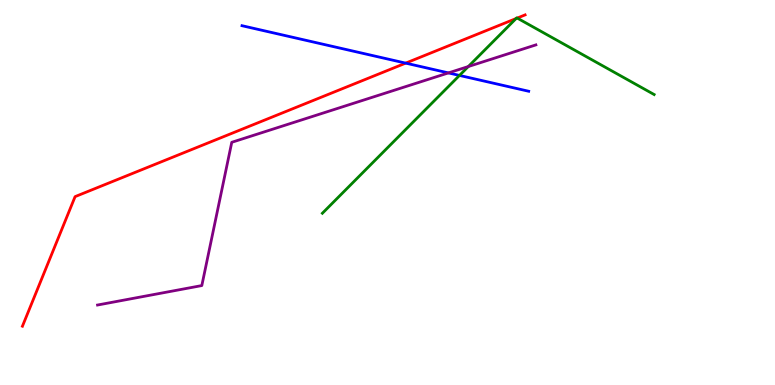[{'lines': ['blue', 'red'], 'intersections': [{'x': 5.23, 'y': 8.36}]}, {'lines': ['green', 'red'], 'intersections': [{'x': 6.66, 'y': 9.52}, {'x': 6.67, 'y': 9.53}]}, {'lines': ['purple', 'red'], 'intersections': []}, {'lines': ['blue', 'green'], 'intersections': [{'x': 5.93, 'y': 8.04}]}, {'lines': ['blue', 'purple'], 'intersections': [{'x': 5.79, 'y': 8.11}]}, {'lines': ['green', 'purple'], 'intersections': [{'x': 6.04, 'y': 8.27}]}]